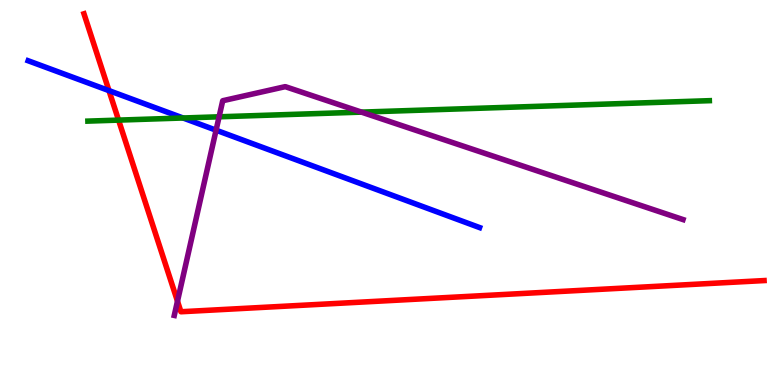[{'lines': ['blue', 'red'], 'intersections': [{'x': 1.41, 'y': 7.65}]}, {'lines': ['green', 'red'], 'intersections': [{'x': 1.53, 'y': 6.88}]}, {'lines': ['purple', 'red'], 'intersections': [{'x': 2.29, 'y': 2.18}]}, {'lines': ['blue', 'green'], 'intersections': [{'x': 2.36, 'y': 6.94}]}, {'lines': ['blue', 'purple'], 'intersections': [{'x': 2.79, 'y': 6.62}]}, {'lines': ['green', 'purple'], 'intersections': [{'x': 2.83, 'y': 6.97}, {'x': 4.66, 'y': 7.09}]}]